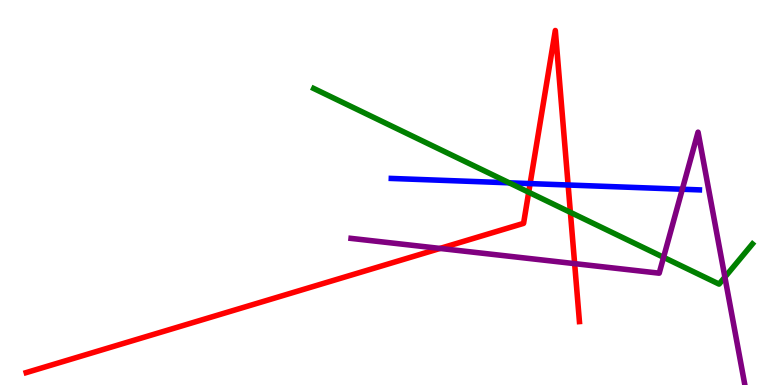[{'lines': ['blue', 'red'], 'intersections': [{'x': 6.84, 'y': 5.23}, {'x': 7.33, 'y': 5.19}]}, {'lines': ['green', 'red'], 'intersections': [{'x': 6.82, 'y': 5.01}, {'x': 7.36, 'y': 4.48}]}, {'lines': ['purple', 'red'], 'intersections': [{'x': 5.68, 'y': 3.55}, {'x': 7.41, 'y': 3.15}]}, {'lines': ['blue', 'green'], 'intersections': [{'x': 6.57, 'y': 5.25}]}, {'lines': ['blue', 'purple'], 'intersections': [{'x': 8.8, 'y': 5.08}]}, {'lines': ['green', 'purple'], 'intersections': [{'x': 8.56, 'y': 3.32}, {'x': 9.35, 'y': 2.8}]}]